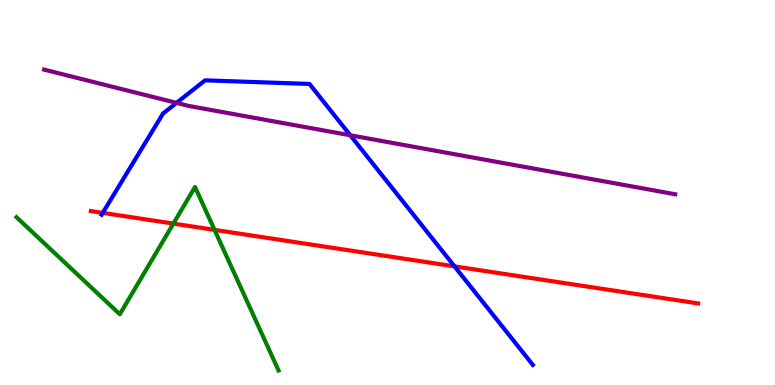[{'lines': ['blue', 'red'], 'intersections': [{'x': 1.33, 'y': 4.47}, {'x': 5.86, 'y': 3.08}]}, {'lines': ['green', 'red'], 'intersections': [{'x': 2.24, 'y': 4.19}, {'x': 2.77, 'y': 4.03}]}, {'lines': ['purple', 'red'], 'intersections': []}, {'lines': ['blue', 'green'], 'intersections': []}, {'lines': ['blue', 'purple'], 'intersections': [{'x': 2.28, 'y': 7.33}, {'x': 4.52, 'y': 6.49}]}, {'lines': ['green', 'purple'], 'intersections': []}]